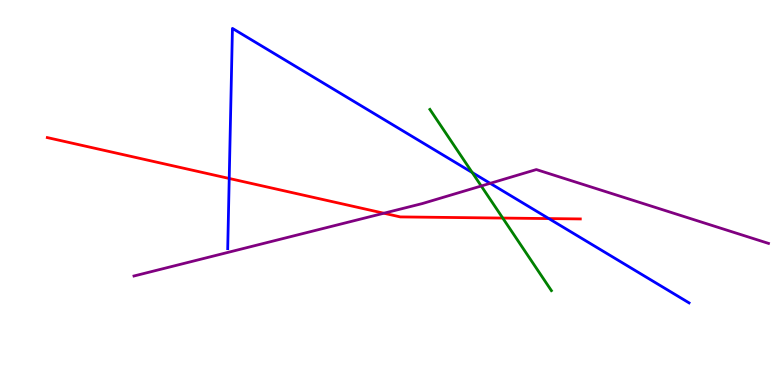[{'lines': ['blue', 'red'], 'intersections': [{'x': 2.96, 'y': 5.36}, {'x': 7.08, 'y': 4.32}]}, {'lines': ['green', 'red'], 'intersections': [{'x': 6.49, 'y': 4.34}]}, {'lines': ['purple', 'red'], 'intersections': [{'x': 4.95, 'y': 4.46}]}, {'lines': ['blue', 'green'], 'intersections': [{'x': 6.09, 'y': 5.52}]}, {'lines': ['blue', 'purple'], 'intersections': [{'x': 6.32, 'y': 5.24}]}, {'lines': ['green', 'purple'], 'intersections': [{'x': 6.21, 'y': 5.17}]}]